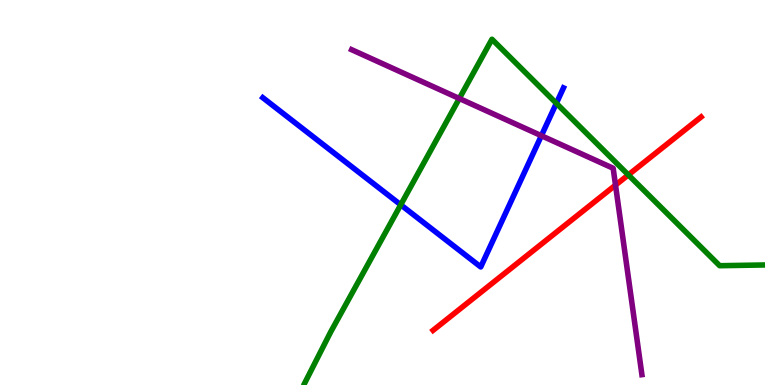[{'lines': ['blue', 'red'], 'intersections': []}, {'lines': ['green', 'red'], 'intersections': [{'x': 8.11, 'y': 5.46}]}, {'lines': ['purple', 'red'], 'intersections': [{'x': 7.94, 'y': 5.19}]}, {'lines': ['blue', 'green'], 'intersections': [{'x': 5.17, 'y': 4.68}, {'x': 7.18, 'y': 7.32}]}, {'lines': ['blue', 'purple'], 'intersections': [{'x': 6.99, 'y': 6.48}]}, {'lines': ['green', 'purple'], 'intersections': [{'x': 5.93, 'y': 7.44}]}]